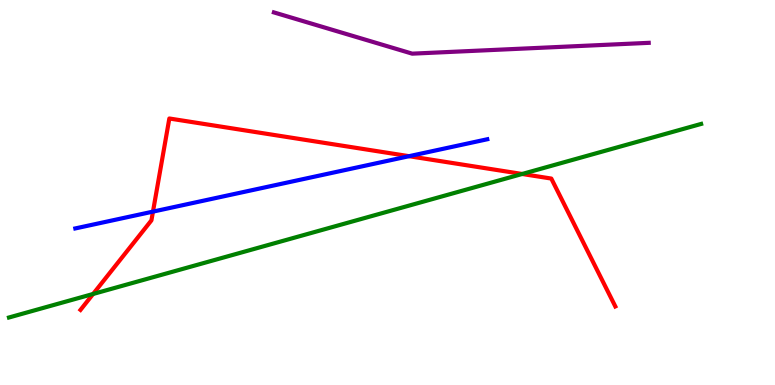[{'lines': ['blue', 'red'], 'intersections': [{'x': 1.97, 'y': 4.5}, {'x': 5.28, 'y': 5.94}]}, {'lines': ['green', 'red'], 'intersections': [{'x': 1.2, 'y': 2.36}, {'x': 6.74, 'y': 5.48}]}, {'lines': ['purple', 'red'], 'intersections': []}, {'lines': ['blue', 'green'], 'intersections': []}, {'lines': ['blue', 'purple'], 'intersections': []}, {'lines': ['green', 'purple'], 'intersections': []}]